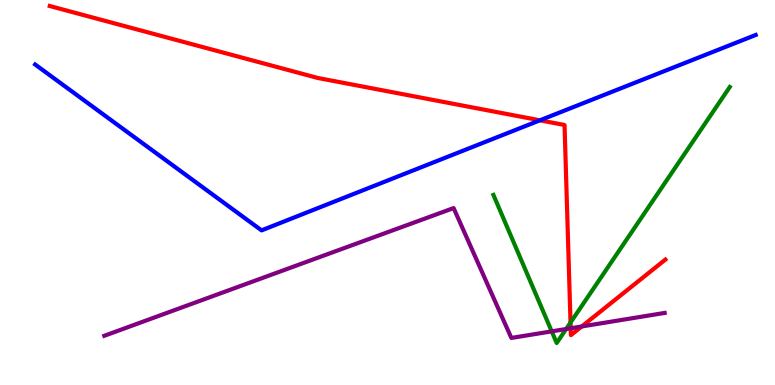[{'lines': ['blue', 'red'], 'intersections': [{'x': 6.97, 'y': 6.88}]}, {'lines': ['green', 'red'], 'intersections': [{'x': 7.36, 'y': 1.62}]}, {'lines': ['purple', 'red'], 'intersections': [{'x': 7.36, 'y': 1.47}, {'x': 7.51, 'y': 1.52}]}, {'lines': ['blue', 'green'], 'intersections': []}, {'lines': ['blue', 'purple'], 'intersections': []}, {'lines': ['green', 'purple'], 'intersections': [{'x': 7.12, 'y': 1.39}, {'x': 7.31, 'y': 1.45}]}]